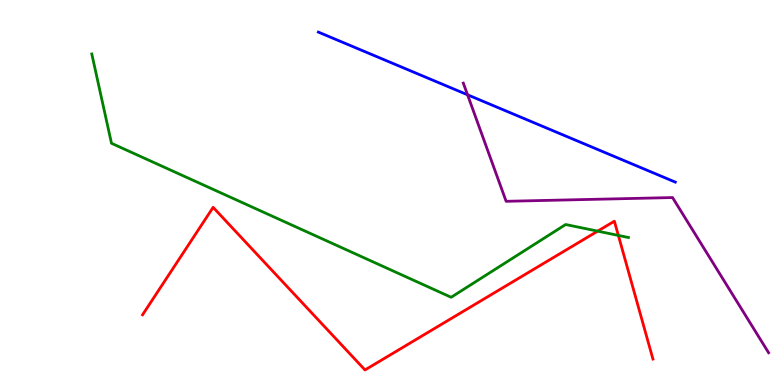[{'lines': ['blue', 'red'], 'intersections': []}, {'lines': ['green', 'red'], 'intersections': [{'x': 7.71, 'y': 4.0}, {'x': 7.98, 'y': 3.89}]}, {'lines': ['purple', 'red'], 'intersections': []}, {'lines': ['blue', 'green'], 'intersections': []}, {'lines': ['blue', 'purple'], 'intersections': [{'x': 6.03, 'y': 7.54}]}, {'lines': ['green', 'purple'], 'intersections': []}]